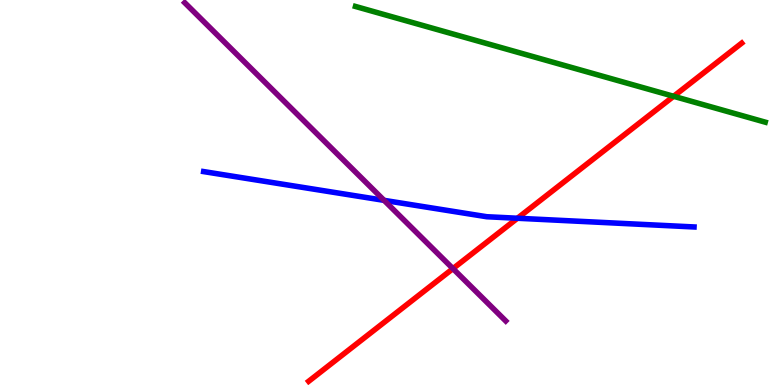[{'lines': ['blue', 'red'], 'intersections': [{'x': 6.68, 'y': 4.33}]}, {'lines': ['green', 'red'], 'intersections': [{'x': 8.69, 'y': 7.5}]}, {'lines': ['purple', 'red'], 'intersections': [{'x': 5.84, 'y': 3.02}]}, {'lines': ['blue', 'green'], 'intersections': []}, {'lines': ['blue', 'purple'], 'intersections': [{'x': 4.96, 'y': 4.8}]}, {'lines': ['green', 'purple'], 'intersections': []}]